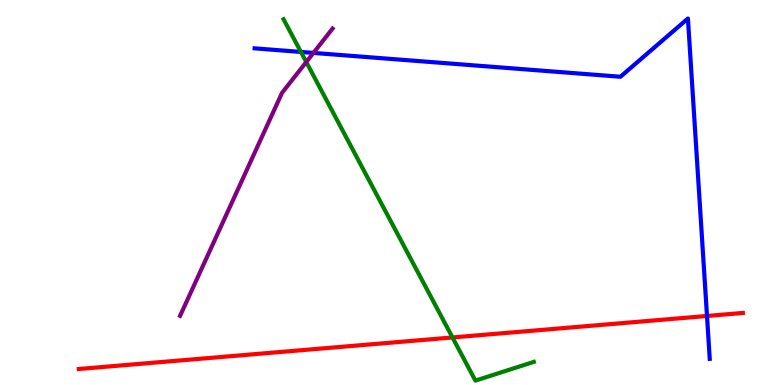[{'lines': ['blue', 'red'], 'intersections': [{'x': 9.12, 'y': 1.79}]}, {'lines': ['green', 'red'], 'intersections': [{'x': 5.84, 'y': 1.24}]}, {'lines': ['purple', 'red'], 'intersections': []}, {'lines': ['blue', 'green'], 'intersections': [{'x': 3.88, 'y': 8.65}]}, {'lines': ['blue', 'purple'], 'intersections': [{'x': 4.04, 'y': 8.63}]}, {'lines': ['green', 'purple'], 'intersections': [{'x': 3.95, 'y': 8.39}]}]